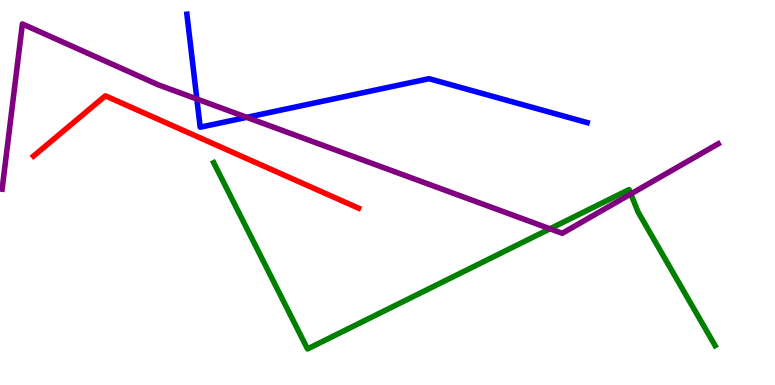[{'lines': ['blue', 'red'], 'intersections': []}, {'lines': ['green', 'red'], 'intersections': []}, {'lines': ['purple', 'red'], 'intersections': []}, {'lines': ['blue', 'green'], 'intersections': []}, {'lines': ['blue', 'purple'], 'intersections': [{'x': 2.54, 'y': 7.43}, {'x': 3.18, 'y': 6.95}]}, {'lines': ['green', 'purple'], 'intersections': [{'x': 7.1, 'y': 4.06}, {'x': 8.14, 'y': 4.96}]}]